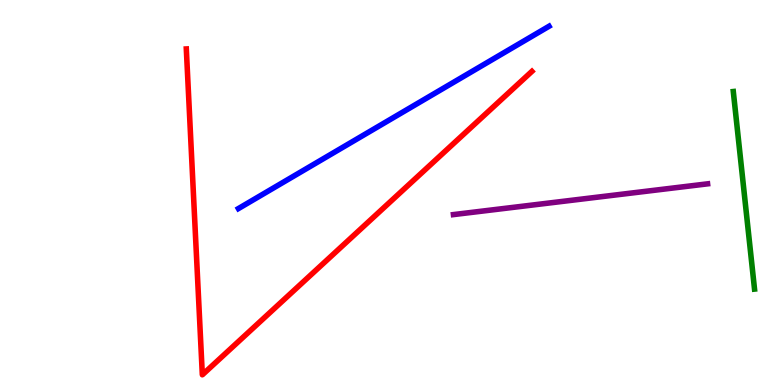[{'lines': ['blue', 'red'], 'intersections': []}, {'lines': ['green', 'red'], 'intersections': []}, {'lines': ['purple', 'red'], 'intersections': []}, {'lines': ['blue', 'green'], 'intersections': []}, {'lines': ['blue', 'purple'], 'intersections': []}, {'lines': ['green', 'purple'], 'intersections': []}]